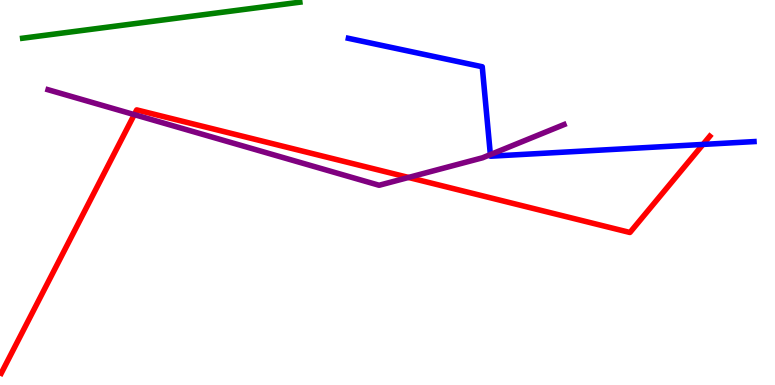[{'lines': ['blue', 'red'], 'intersections': [{'x': 9.07, 'y': 6.25}]}, {'lines': ['green', 'red'], 'intersections': []}, {'lines': ['purple', 'red'], 'intersections': [{'x': 1.73, 'y': 7.02}, {'x': 5.27, 'y': 5.39}]}, {'lines': ['blue', 'green'], 'intersections': []}, {'lines': ['blue', 'purple'], 'intersections': [{'x': 6.33, 'y': 5.98}]}, {'lines': ['green', 'purple'], 'intersections': []}]